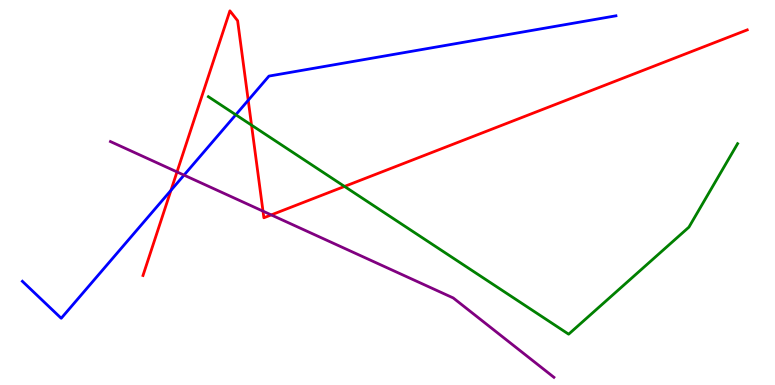[{'lines': ['blue', 'red'], 'intersections': [{'x': 2.21, 'y': 5.06}, {'x': 3.2, 'y': 7.4}]}, {'lines': ['green', 'red'], 'intersections': [{'x': 3.25, 'y': 6.75}, {'x': 4.45, 'y': 5.16}]}, {'lines': ['purple', 'red'], 'intersections': [{'x': 2.28, 'y': 5.53}, {'x': 3.39, 'y': 4.52}, {'x': 3.5, 'y': 4.42}]}, {'lines': ['blue', 'green'], 'intersections': [{'x': 3.04, 'y': 7.02}]}, {'lines': ['blue', 'purple'], 'intersections': [{'x': 2.37, 'y': 5.45}]}, {'lines': ['green', 'purple'], 'intersections': []}]